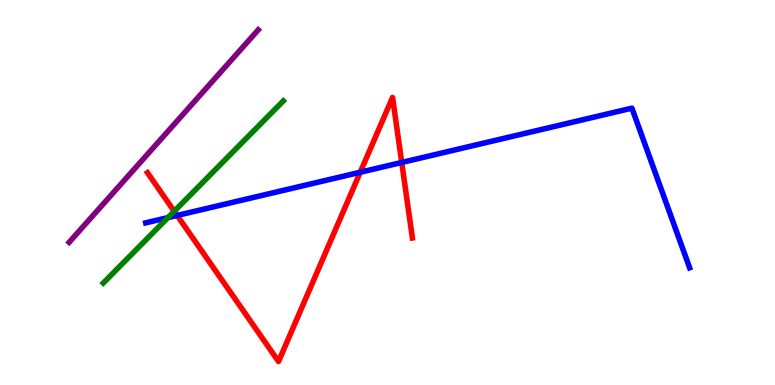[{'lines': ['blue', 'red'], 'intersections': [{'x': 2.29, 'y': 4.4}, {'x': 4.65, 'y': 5.53}, {'x': 5.18, 'y': 5.78}]}, {'lines': ['green', 'red'], 'intersections': [{'x': 2.25, 'y': 4.51}]}, {'lines': ['purple', 'red'], 'intersections': []}, {'lines': ['blue', 'green'], 'intersections': [{'x': 2.17, 'y': 4.35}]}, {'lines': ['blue', 'purple'], 'intersections': []}, {'lines': ['green', 'purple'], 'intersections': []}]